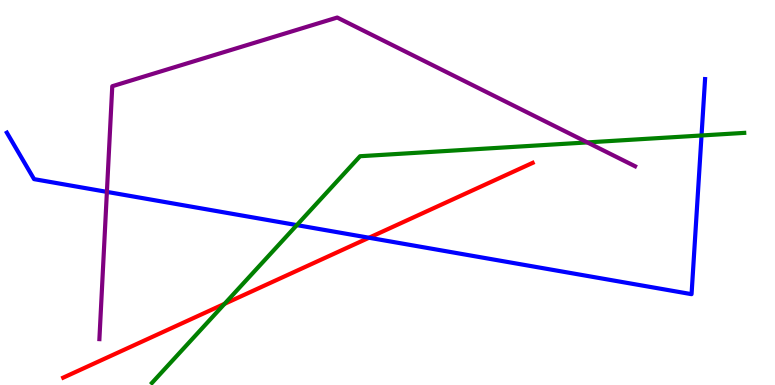[{'lines': ['blue', 'red'], 'intersections': [{'x': 4.76, 'y': 3.82}]}, {'lines': ['green', 'red'], 'intersections': [{'x': 2.9, 'y': 2.11}]}, {'lines': ['purple', 'red'], 'intersections': []}, {'lines': ['blue', 'green'], 'intersections': [{'x': 3.83, 'y': 4.15}, {'x': 9.05, 'y': 6.48}]}, {'lines': ['blue', 'purple'], 'intersections': [{'x': 1.38, 'y': 5.02}]}, {'lines': ['green', 'purple'], 'intersections': [{'x': 7.58, 'y': 6.3}]}]